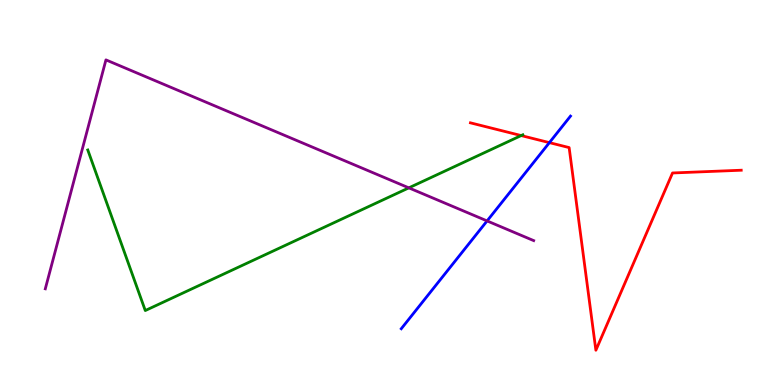[{'lines': ['blue', 'red'], 'intersections': [{'x': 7.09, 'y': 6.3}]}, {'lines': ['green', 'red'], 'intersections': [{'x': 6.72, 'y': 6.48}]}, {'lines': ['purple', 'red'], 'intersections': []}, {'lines': ['blue', 'green'], 'intersections': []}, {'lines': ['blue', 'purple'], 'intersections': [{'x': 6.28, 'y': 4.26}]}, {'lines': ['green', 'purple'], 'intersections': [{'x': 5.28, 'y': 5.12}]}]